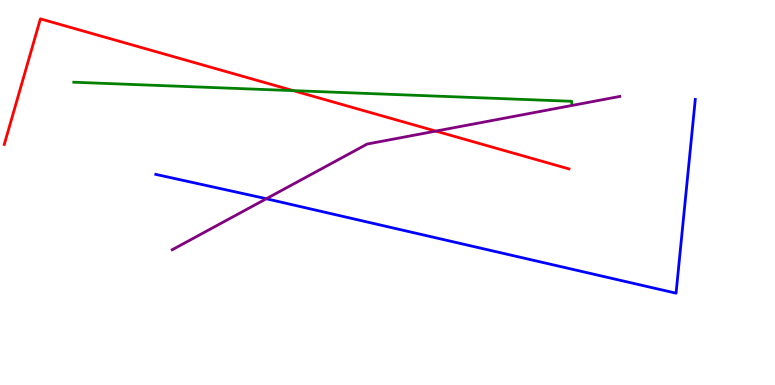[{'lines': ['blue', 'red'], 'intersections': []}, {'lines': ['green', 'red'], 'intersections': [{'x': 3.78, 'y': 7.65}]}, {'lines': ['purple', 'red'], 'intersections': [{'x': 5.62, 'y': 6.59}]}, {'lines': ['blue', 'green'], 'intersections': []}, {'lines': ['blue', 'purple'], 'intersections': [{'x': 3.44, 'y': 4.84}]}, {'lines': ['green', 'purple'], 'intersections': []}]